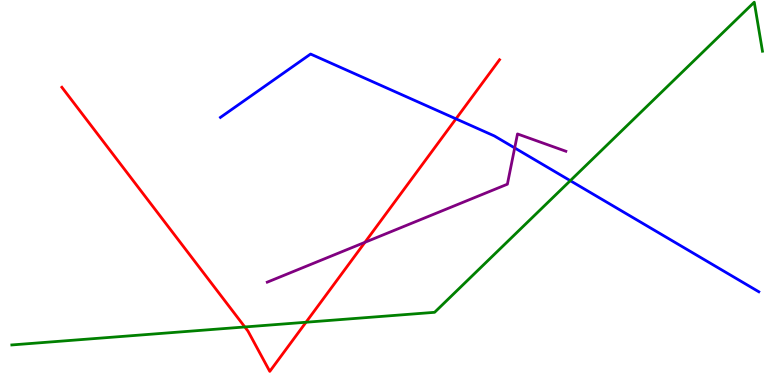[{'lines': ['blue', 'red'], 'intersections': [{'x': 5.88, 'y': 6.91}]}, {'lines': ['green', 'red'], 'intersections': [{'x': 3.16, 'y': 1.51}, {'x': 3.95, 'y': 1.63}]}, {'lines': ['purple', 'red'], 'intersections': [{'x': 4.71, 'y': 3.71}]}, {'lines': ['blue', 'green'], 'intersections': [{'x': 7.36, 'y': 5.31}]}, {'lines': ['blue', 'purple'], 'intersections': [{'x': 6.64, 'y': 6.16}]}, {'lines': ['green', 'purple'], 'intersections': []}]